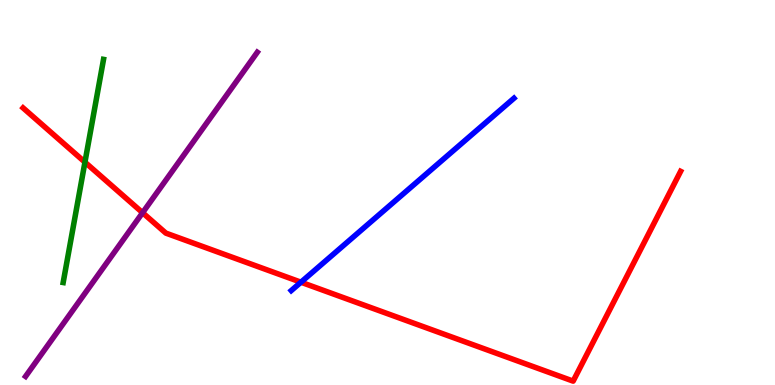[{'lines': ['blue', 'red'], 'intersections': [{'x': 3.88, 'y': 2.67}]}, {'lines': ['green', 'red'], 'intersections': [{'x': 1.1, 'y': 5.79}]}, {'lines': ['purple', 'red'], 'intersections': [{'x': 1.84, 'y': 4.47}]}, {'lines': ['blue', 'green'], 'intersections': []}, {'lines': ['blue', 'purple'], 'intersections': []}, {'lines': ['green', 'purple'], 'intersections': []}]